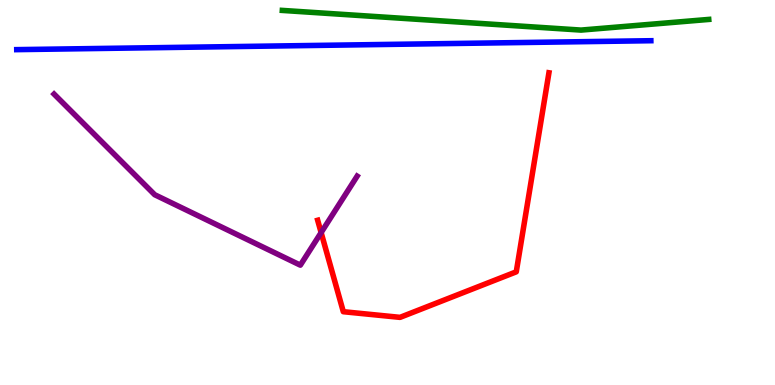[{'lines': ['blue', 'red'], 'intersections': []}, {'lines': ['green', 'red'], 'intersections': []}, {'lines': ['purple', 'red'], 'intersections': [{'x': 4.14, 'y': 3.96}]}, {'lines': ['blue', 'green'], 'intersections': []}, {'lines': ['blue', 'purple'], 'intersections': []}, {'lines': ['green', 'purple'], 'intersections': []}]